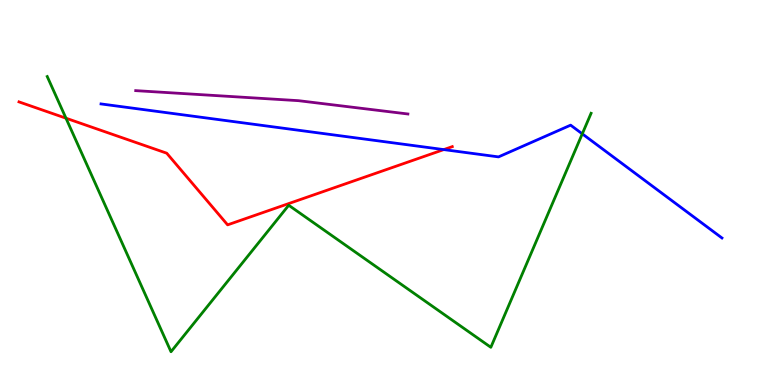[{'lines': ['blue', 'red'], 'intersections': [{'x': 5.73, 'y': 6.11}]}, {'lines': ['green', 'red'], 'intersections': [{'x': 0.851, 'y': 6.93}]}, {'lines': ['purple', 'red'], 'intersections': []}, {'lines': ['blue', 'green'], 'intersections': [{'x': 7.51, 'y': 6.52}]}, {'lines': ['blue', 'purple'], 'intersections': []}, {'lines': ['green', 'purple'], 'intersections': []}]